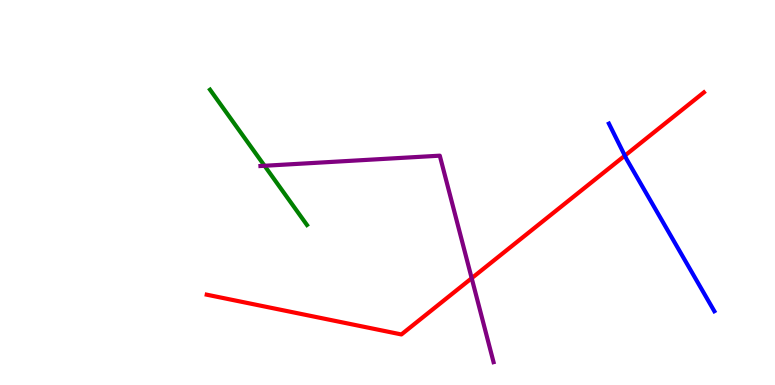[{'lines': ['blue', 'red'], 'intersections': [{'x': 8.06, 'y': 5.96}]}, {'lines': ['green', 'red'], 'intersections': []}, {'lines': ['purple', 'red'], 'intersections': [{'x': 6.09, 'y': 2.77}]}, {'lines': ['blue', 'green'], 'intersections': []}, {'lines': ['blue', 'purple'], 'intersections': []}, {'lines': ['green', 'purple'], 'intersections': [{'x': 3.41, 'y': 5.69}]}]